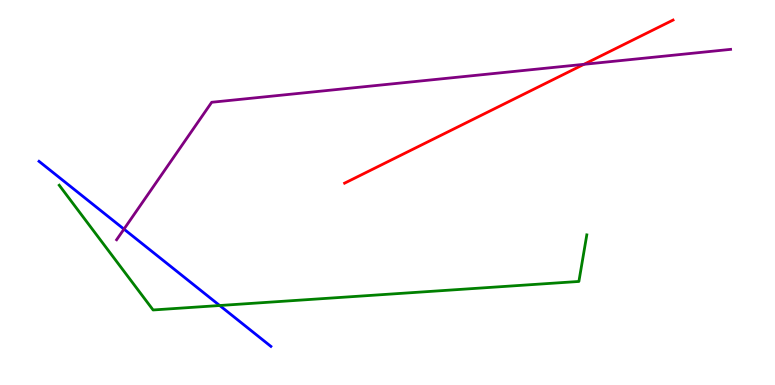[{'lines': ['blue', 'red'], 'intersections': []}, {'lines': ['green', 'red'], 'intersections': []}, {'lines': ['purple', 'red'], 'intersections': [{'x': 7.53, 'y': 8.33}]}, {'lines': ['blue', 'green'], 'intersections': [{'x': 2.83, 'y': 2.06}]}, {'lines': ['blue', 'purple'], 'intersections': [{'x': 1.6, 'y': 4.05}]}, {'lines': ['green', 'purple'], 'intersections': []}]